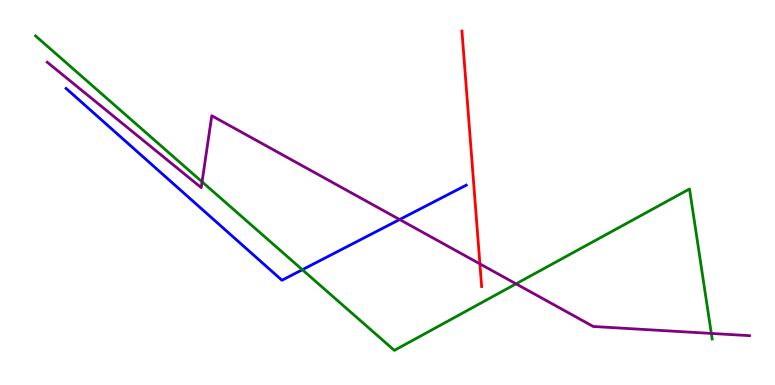[{'lines': ['blue', 'red'], 'intersections': []}, {'lines': ['green', 'red'], 'intersections': []}, {'lines': ['purple', 'red'], 'intersections': [{'x': 6.19, 'y': 3.15}]}, {'lines': ['blue', 'green'], 'intersections': [{'x': 3.9, 'y': 2.99}]}, {'lines': ['blue', 'purple'], 'intersections': [{'x': 5.16, 'y': 4.3}]}, {'lines': ['green', 'purple'], 'intersections': [{'x': 2.61, 'y': 5.28}, {'x': 6.66, 'y': 2.63}, {'x': 9.18, 'y': 1.34}]}]